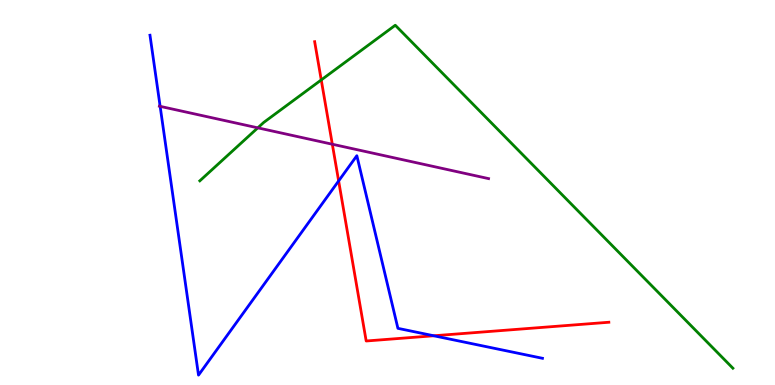[{'lines': ['blue', 'red'], 'intersections': [{'x': 4.37, 'y': 5.3}, {'x': 5.6, 'y': 1.28}]}, {'lines': ['green', 'red'], 'intersections': [{'x': 4.15, 'y': 7.92}]}, {'lines': ['purple', 'red'], 'intersections': [{'x': 4.29, 'y': 6.25}]}, {'lines': ['blue', 'green'], 'intersections': []}, {'lines': ['blue', 'purple'], 'intersections': [{'x': 2.07, 'y': 7.24}]}, {'lines': ['green', 'purple'], 'intersections': [{'x': 3.33, 'y': 6.68}]}]